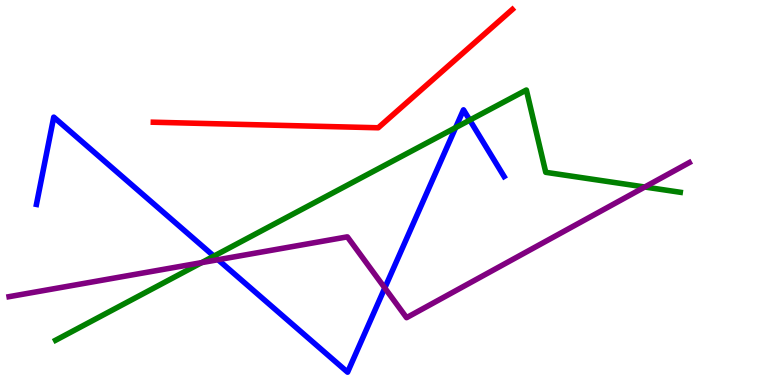[{'lines': ['blue', 'red'], 'intersections': []}, {'lines': ['green', 'red'], 'intersections': []}, {'lines': ['purple', 'red'], 'intersections': []}, {'lines': ['blue', 'green'], 'intersections': [{'x': 2.76, 'y': 3.35}, {'x': 5.88, 'y': 6.68}, {'x': 6.06, 'y': 6.88}]}, {'lines': ['blue', 'purple'], 'intersections': [{'x': 2.81, 'y': 3.25}, {'x': 4.97, 'y': 2.52}]}, {'lines': ['green', 'purple'], 'intersections': [{'x': 2.6, 'y': 3.18}, {'x': 8.32, 'y': 5.14}]}]